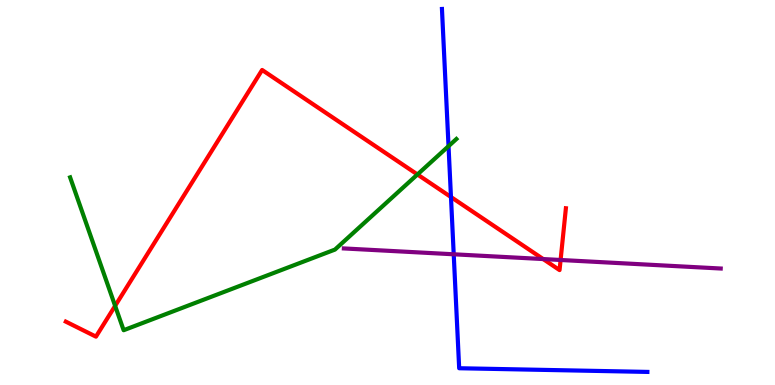[{'lines': ['blue', 'red'], 'intersections': [{'x': 5.82, 'y': 4.88}]}, {'lines': ['green', 'red'], 'intersections': [{'x': 1.49, 'y': 2.06}, {'x': 5.39, 'y': 5.47}]}, {'lines': ['purple', 'red'], 'intersections': [{'x': 7.01, 'y': 3.27}, {'x': 7.23, 'y': 3.25}]}, {'lines': ['blue', 'green'], 'intersections': [{'x': 5.79, 'y': 6.2}]}, {'lines': ['blue', 'purple'], 'intersections': [{'x': 5.85, 'y': 3.4}]}, {'lines': ['green', 'purple'], 'intersections': []}]